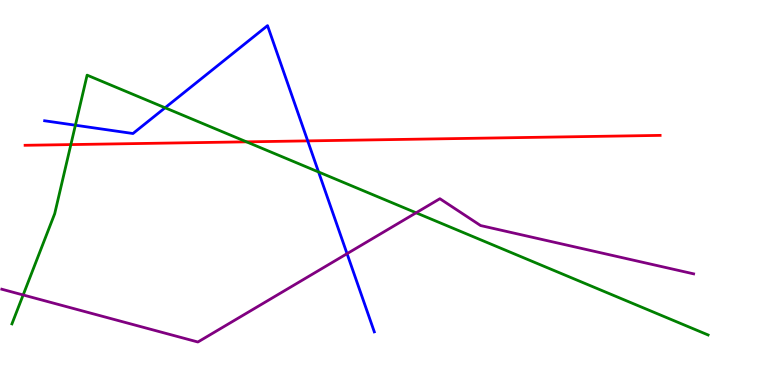[{'lines': ['blue', 'red'], 'intersections': [{'x': 3.97, 'y': 6.34}]}, {'lines': ['green', 'red'], 'intersections': [{'x': 0.914, 'y': 6.24}, {'x': 3.18, 'y': 6.32}]}, {'lines': ['purple', 'red'], 'intersections': []}, {'lines': ['blue', 'green'], 'intersections': [{'x': 0.973, 'y': 6.75}, {'x': 2.13, 'y': 7.2}, {'x': 4.11, 'y': 5.53}]}, {'lines': ['blue', 'purple'], 'intersections': [{'x': 4.48, 'y': 3.41}]}, {'lines': ['green', 'purple'], 'intersections': [{'x': 0.299, 'y': 2.34}, {'x': 5.37, 'y': 4.47}]}]